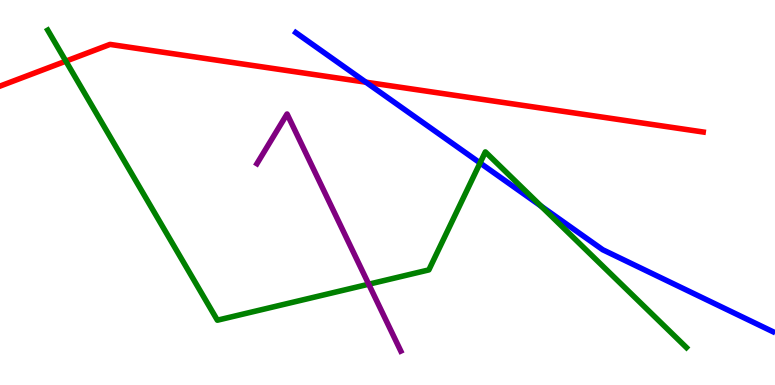[{'lines': ['blue', 'red'], 'intersections': [{'x': 4.72, 'y': 7.87}]}, {'lines': ['green', 'red'], 'intersections': [{'x': 0.85, 'y': 8.41}]}, {'lines': ['purple', 'red'], 'intersections': []}, {'lines': ['blue', 'green'], 'intersections': [{'x': 6.19, 'y': 5.77}, {'x': 6.98, 'y': 4.65}]}, {'lines': ['blue', 'purple'], 'intersections': []}, {'lines': ['green', 'purple'], 'intersections': [{'x': 4.76, 'y': 2.62}]}]